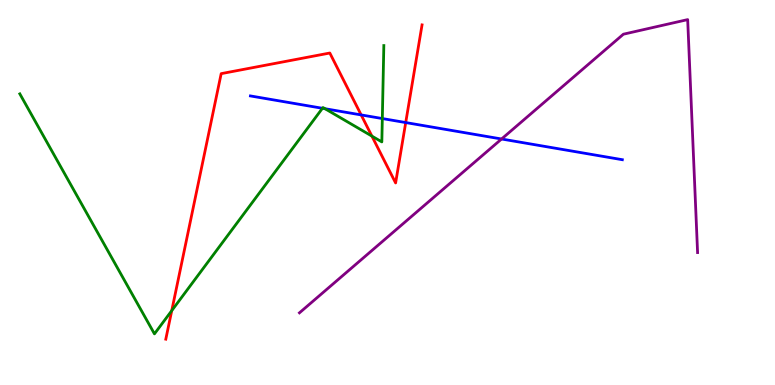[{'lines': ['blue', 'red'], 'intersections': [{'x': 4.66, 'y': 7.02}, {'x': 5.24, 'y': 6.82}]}, {'lines': ['green', 'red'], 'intersections': [{'x': 2.22, 'y': 1.93}, {'x': 4.8, 'y': 6.46}]}, {'lines': ['purple', 'red'], 'intersections': []}, {'lines': ['blue', 'green'], 'intersections': [{'x': 4.16, 'y': 7.19}, {'x': 4.19, 'y': 7.18}, {'x': 4.93, 'y': 6.92}]}, {'lines': ['blue', 'purple'], 'intersections': [{'x': 6.47, 'y': 6.39}]}, {'lines': ['green', 'purple'], 'intersections': []}]